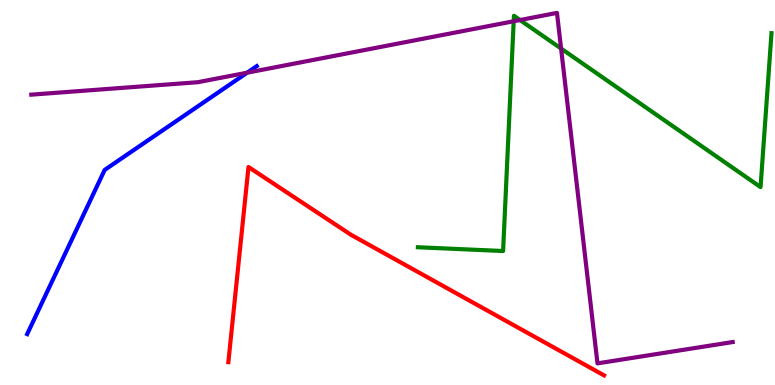[{'lines': ['blue', 'red'], 'intersections': []}, {'lines': ['green', 'red'], 'intersections': []}, {'lines': ['purple', 'red'], 'intersections': []}, {'lines': ['blue', 'green'], 'intersections': []}, {'lines': ['blue', 'purple'], 'intersections': [{'x': 3.19, 'y': 8.11}]}, {'lines': ['green', 'purple'], 'intersections': [{'x': 6.63, 'y': 9.45}, {'x': 6.71, 'y': 9.48}, {'x': 7.24, 'y': 8.74}]}]